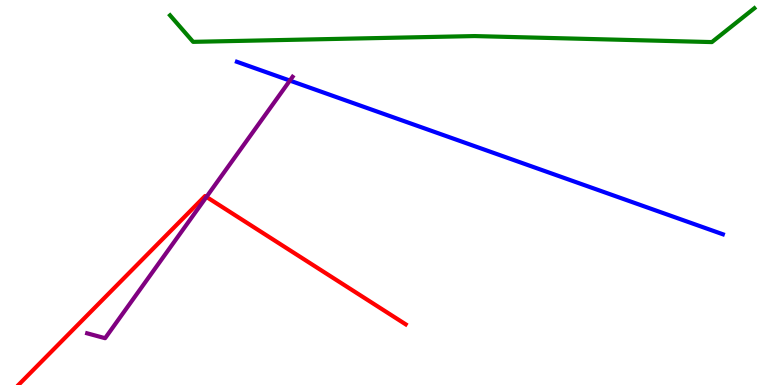[{'lines': ['blue', 'red'], 'intersections': []}, {'lines': ['green', 'red'], 'intersections': []}, {'lines': ['purple', 'red'], 'intersections': [{'x': 2.66, 'y': 4.89}]}, {'lines': ['blue', 'green'], 'intersections': []}, {'lines': ['blue', 'purple'], 'intersections': [{'x': 3.74, 'y': 7.91}]}, {'lines': ['green', 'purple'], 'intersections': []}]